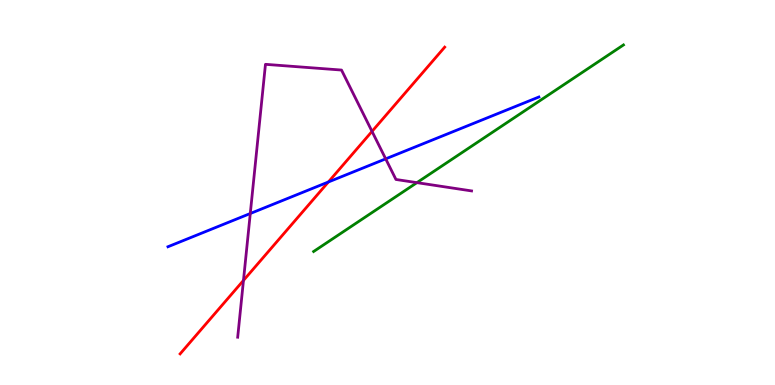[{'lines': ['blue', 'red'], 'intersections': [{'x': 4.24, 'y': 5.27}]}, {'lines': ['green', 'red'], 'intersections': []}, {'lines': ['purple', 'red'], 'intersections': [{'x': 3.14, 'y': 2.72}, {'x': 4.8, 'y': 6.59}]}, {'lines': ['blue', 'green'], 'intersections': []}, {'lines': ['blue', 'purple'], 'intersections': [{'x': 3.23, 'y': 4.45}, {'x': 4.98, 'y': 5.87}]}, {'lines': ['green', 'purple'], 'intersections': [{'x': 5.38, 'y': 5.26}]}]